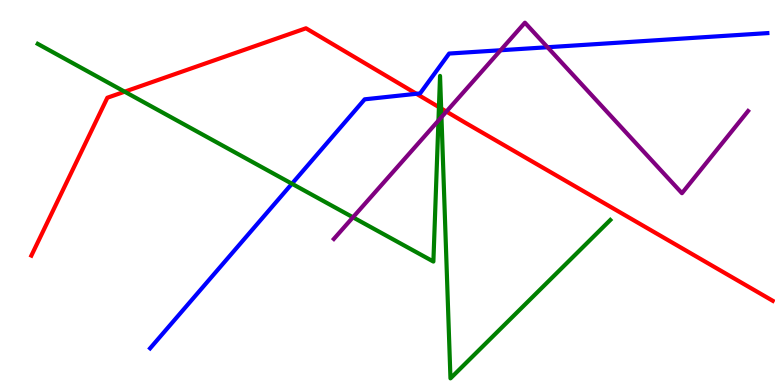[{'lines': ['blue', 'red'], 'intersections': [{'x': 5.37, 'y': 7.56}]}, {'lines': ['green', 'red'], 'intersections': [{'x': 1.61, 'y': 7.62}, {'x': 5.66, 'y': 7.22}, {'x': 5.69, 'y': 7.18}]}, {'lines': ['purple', 'red'], 'intersections': [{'x': 5.76, 'y': 7.1}]}, {'lines': ['blue', 'green'], 'intersections': [{'x': 3.77, 'y': 5.23}]}, {'lines': ['blue', 'purple'], 'intersections': [{'x': 6.46, 'y': 8.69}, {'x': 7.06, 'y': 8.77}]}, {'lines': ['green', 'purple'], 'intersections': [{'x': 4.55, 'y': 4.36}, {'x': 5.66, 'y': 6.87}, {'x': 5.7, 'y': 6.96}]}]